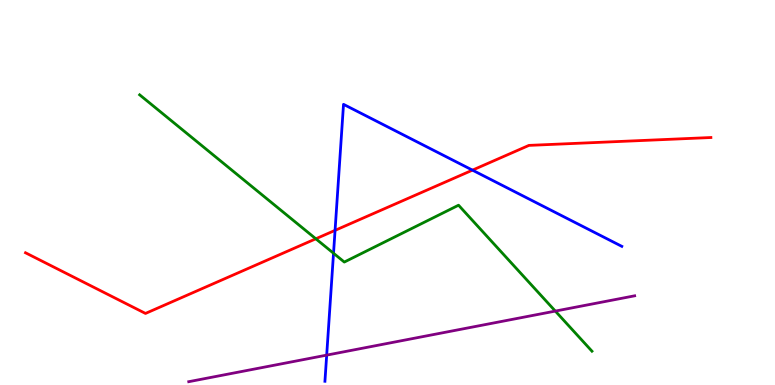[{'lines': ['blue', 'red'], 'intersections': [{'x': 4.32, 'y': 4.02}, {'x': 6.1, 'y': 5.58}]}, {'lines': ['green', 'red'], 'intersections': [{'x': 4.08, 'y': 3.8}]}, {'lines': ['purple', 'red'], 'intersections': []}, {'lines': ['blue', 'green'], 'intersections': [{'x': 4.3, 'y': 3.42}]}, {'lines': ['blue', 'purple'], 'intersections': [{'x': 4.22, 'y': 0.776}]}, {'lines': ['green', 'purple'], 'intersections': [{'x': 7.17, 'y': 1.92}]}]